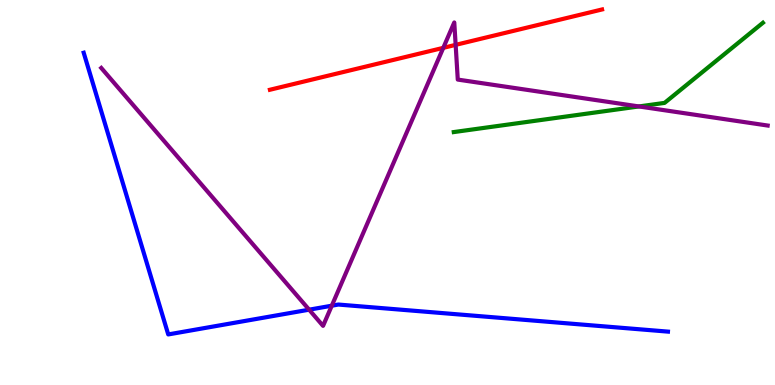[{'lines': ['blue', 'red'], 'intersections': []}, {'lines': ['green', 'red'], 'intersections': []}, {'lines': ['purple', 'red'], 'intersections': [{'x': 5.72, 'y': 8.76}, {'x': 5.88, 'y': 8.83}]}, {'lines': ['blue', 'green'], 'intersections': []}, {'lines': ['blue', 'purple'], 'intersections': [{'x': 3.99, 'y': 1.96}, {'x': 4.28, 'y': 2.06}]}, {'lines': ['green', 'purple'], 'intersections': [{'x': 8.24, 'y': 7.24}]}]